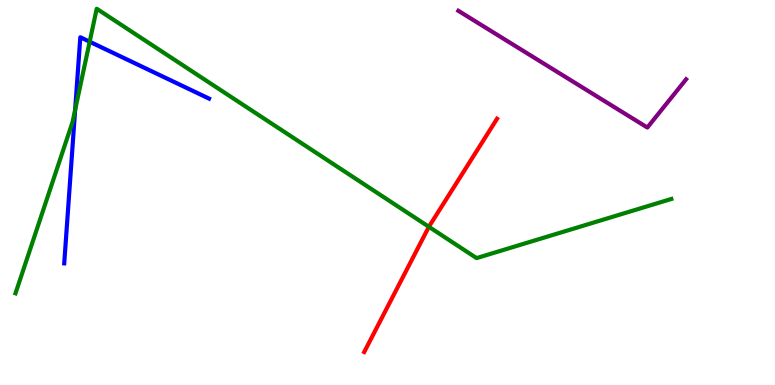[{'lines': ['blue', 'red'], 'intersections': []}, {'lines': ['green', 'red'], 'intersections': [{'x': 5.53, 'y': 4.11}]}, {'lines': ['purple', 'red'], 'intersections': []}, {'lines': ['blue', 'green'], 'intersections': [{'x': 0.97, 'y': 7.15}, {'x': 1.16, 'y': 8.92}]}, {'lines': ['blue', 'purple'], 'intersections': []}, {'lines': ['green', 'purple'], 'intersections': []}]